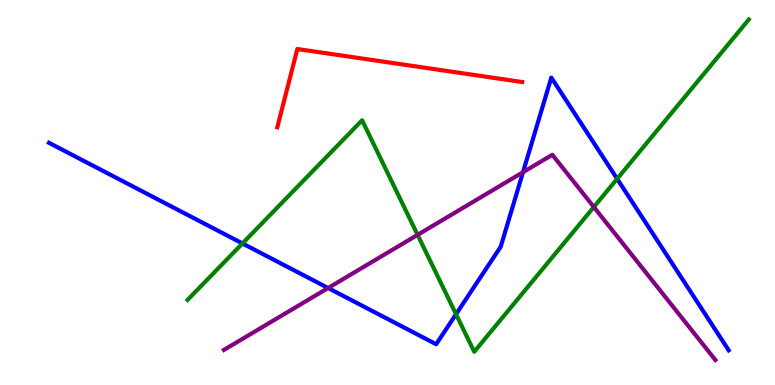[{'lines': ['blue', 'red'], 'intersections': []}, {'lines': ['green', 'red'], 'intersections': []}, {'lines': ['purple', 'red'], 'intersections': []}, {'lines': ['blue', 'green'], 'intersections': [{'x': 3.13, 'y': 3.68}, {'x': 5.88, 'y': 1.84}, {'x': 7.96, 'y': 5.36}]}, {'lines': ['blue', 'purple'], 'intersections': [{'x': 4.23, 'y': 2.52}, {'x': 6.75, 'y': 5.53}]}, {'lines': ['green', 'purple'], 'intersections': [{'x': 5.39, 'y': 3.9}, {'x': 7.66, 'y': 4.62}]}]